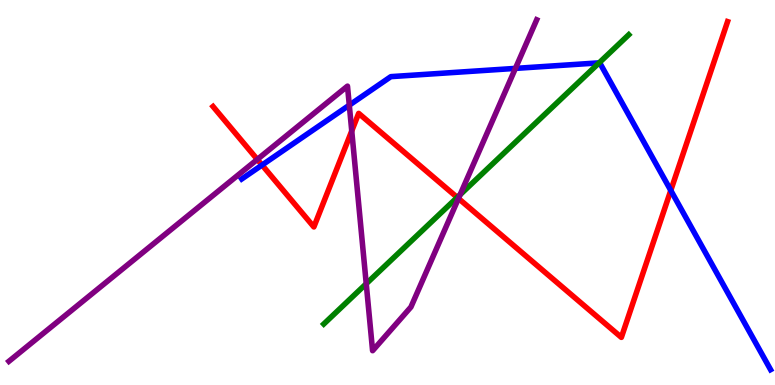[{'lines': ['blue', 'red'], 'intersections': [{'x': 3.38, 'y': 5.71}, {'x': 8.66, 'y': 5.05}]}, {'lines': ['green', 'red'], 'intersections': [{'x': 5.9, 'y': 4.87}]}, {'lines': ['purple', 'red'], 'intersections': [{'x': 3.32, 'y': 5.86}, {'x': 4.54, 'y': 6.6}, {'x': 5.92, 'y': 4.84}]}, {'lines': ['blue', 'green'], 'intersections': [{'x': 7.73, 'y': 8.37}]}, {'lines': ['blue', 'purple'], 'intersections': [{'x': 4.51, 'y': 7.27}, {'x': 6.65, 'y': 8.22}]}, {'lines': ['green', 'purple'], 'intersections': [{'x': 4.73, 'y': 2.63}, {'x': 5.94, 'y': 4.94}]}]